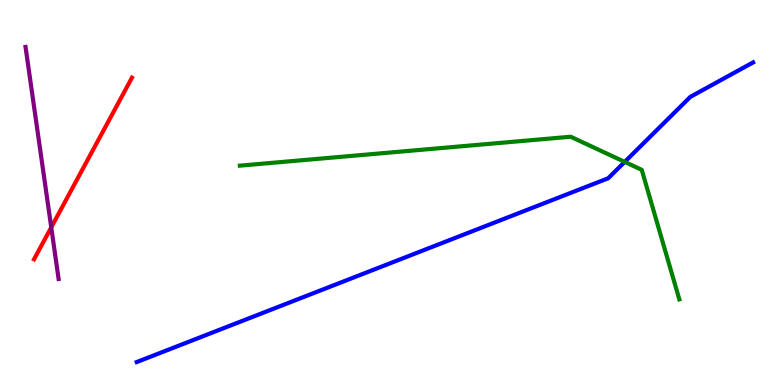[{'lines': ['blue', 'red'], 'intersections': []}, {'lines': ['green', 'red'], 'intersections': []}, {'lines': ['purple', 'red'], 'intersections': [{'x': 0.661, 'y': 4.09}]}, {'lines': ['blue', 'green'], 'intersections': [{'x': 8.06, 'y': 5.79}]}, {'lines': ['blue', 'purple'], 'intersections': []}, {'lines': ['green', 'purple'], 'intersections': []}]